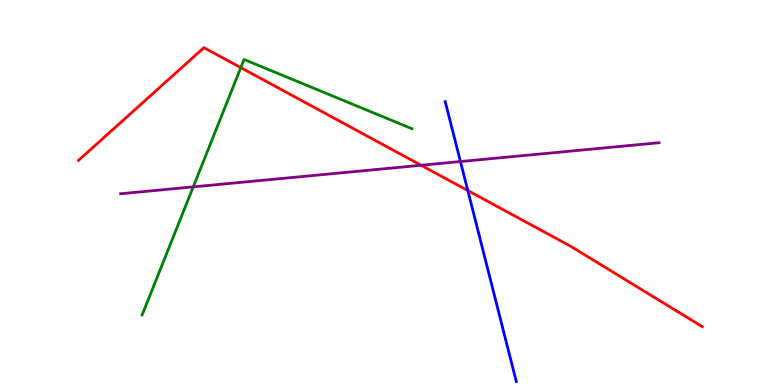[{'lines': ['blue', 'red'], 'intersections': [{'x': 6.04, 'y': 5.05}]}, {'lines': ['green', 'red'], 'intersections': [{'x': 3.11, 'y': 8.24}]}, {'lines': ['purple', 'red'], 'intersections': [{'x': 5.43, 'y': 5.71}]}, {'lines': ['blue', 'green'], 'intersections': []}, {'lines': ['blue', 'purple'], 'intersections': [{'x': 5.94, 'y': 5.8}]}, {'lines': ['green', 'purple'], 'intersections': [{'x': 2.49, 'y': 5.15}]}]